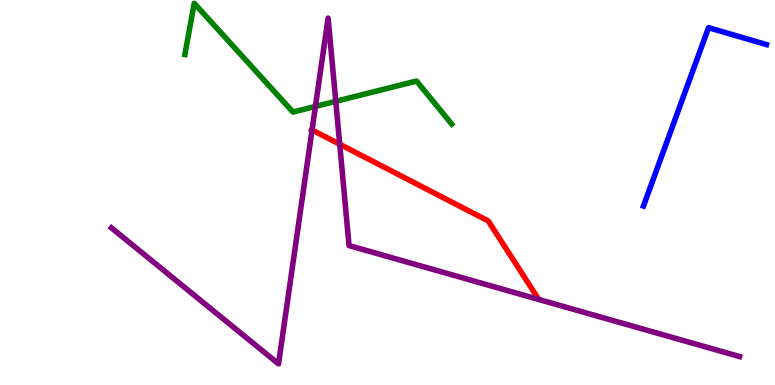[{'lines': ['blue', 'red'], 'intersections': []}, {'lines': ['green', 'red'], 'intersections': []}, {'lines': ['purple', 'red'], 'intersections': [{'x': 4.03, 'y': 6.62}, {'x': 4.38, 'y': 6.25}]}, {'lines': ['blue', 'green'], 'intersections': []}, {'lines': ['blue', 'purple'], 'intersections': []}, {'lines': ['green', 'purple'], 'intersections': [{'x': 4.07, 'y': 7.24}, {'x': 4.33, 'y': 7.37}]}]